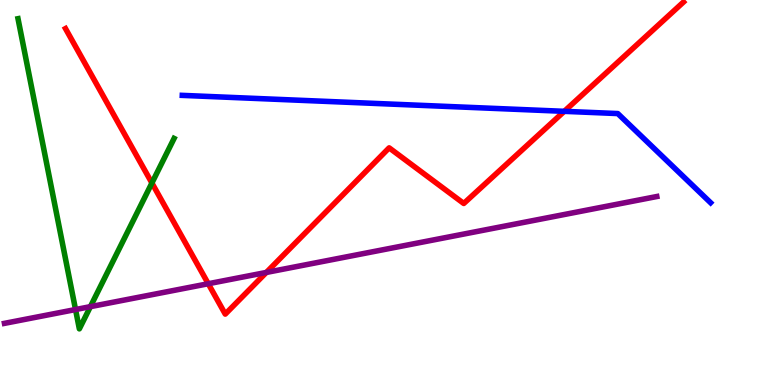[{'lines': ['blue', 'red'], 'intersections': [{'x': 7.28, 'y': 7.11}]}, {'lines': ['green', 'red'], 'intersections': [{'x': 1.96, 'y': 5.25}]}, {'lines': ['purple', 'red'], 'intersections': [{'x': 2.69, 'y': 2.63}, {'x': 3.44, 'y': 2.92}]}, {'lines': ['blue', 'green'], 'intersections': []}, {'lines': ['blue', 'purple'], 'intersections': []}, {'lines': ['green', 'purple'], 'intersections': [{'x': 0.975, 'y': 1.96}, {'x': 1.17, 'y': 2.04}]}]